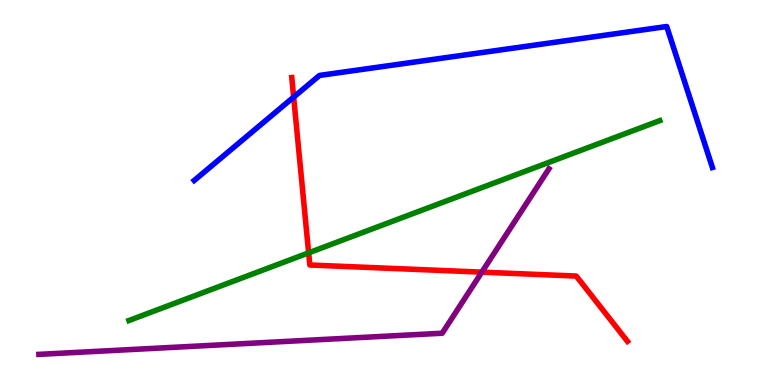[{'lines': ['blue', 'red'], 'intersections': [{'x': 3.79, 'y': 7.48}]}, {'lines': ['green', 'red'], 'intersections': [{'x': 3.98, 'y': 3.43}]}, {'lines': ['purple', 'red'], 'intersections': [{'x': 6.22, 'y': 2.93}]}, {'lines': ['blue', 'green'], 'intersections': []}, {'lines': ['blue', 'purple'], 'intersections': []}, {'lines': ['green', 'purple'], 'intersections': []}]